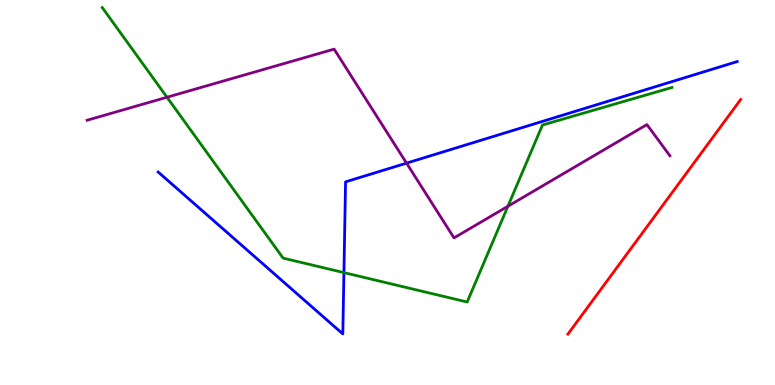[{'lines': ['blue', 'red'], 'intersections': []}, {'lines': ['green', 'red'], 'intersections': []}, {'lines': ['purple', 'red'], 'intersections': []}, {'lines': ['blue', 'green'], 'intersections': [{'x': 4.44, 'y': 2.92}]}, {'lines': ['blue', 'purple'], 'intersections': [{'x': 5.25, 'y': 5.76}]}, {'lines': ['green', 'purple'], 'intersections': [{'x': 2.15, 'y': 7.47}, {'x': 6.55, 'y': 4.64}]}]